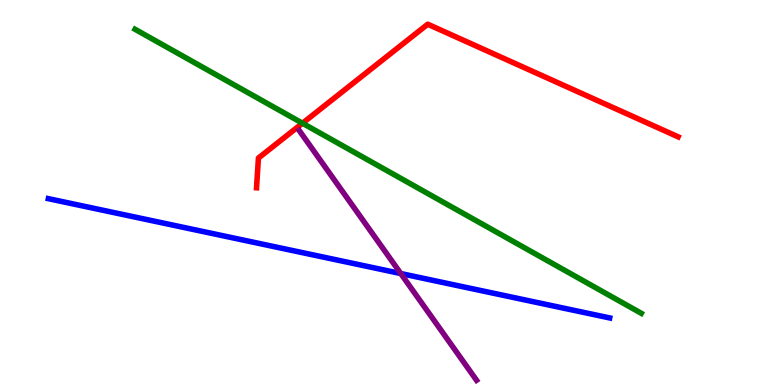[{'lines': ['blue', 'red'], 'intersections': []}, {'lines': ['green', 'red'], 'intersections': [{'x': 3.9, 'y': 6.8}]}, {'lines': ['purple', 'red'], 'intersections': []}, {'lines': ['blue', 'green'], 'intersections': []}, {'lines': ['blue', 'purple'], 'intersections': [{'x': 5.17, 'y': 2.89}]}, {'lines': ['green', 'purple'], 'intersections': []}]